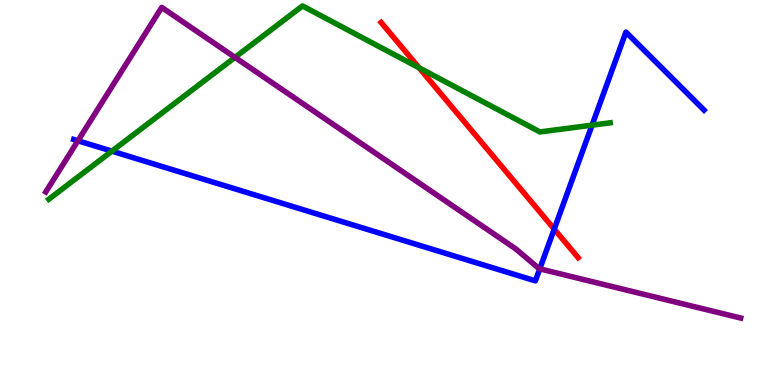[{'lines': ['blue', 'red'], 'intersections': [{'x': 7.15, 'y': 4.05}]}, {'lines': ['green', 'red'], 'intersections': [{'x': 5.41, 'y': 8.24}]}, {'lines': ['purple', 'red'], 'intersections': []}, {'lines': ['blue', 'green'], 'intersections': [{'x': 1.44, 'y': 6.07}, {'x': 7.64, 'y': 6.75}]}, {'lines': ['blue', 'purple'], 'intersections': [{'x': 1.01, 'y': 6.34}, {'x': 6.96, 'y': 3.02}]}, {'lines': ['green', 'purple'], 'intersections': [{'x': 3.03, 'y': 8.51}]}]